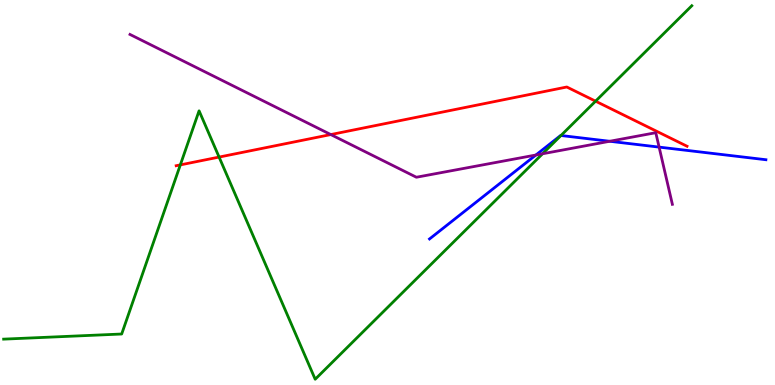[{'lines': ['blue', 'red'], 'intersections': []}, {'lines': ['green', 'red'], 'intersections': [{'x': 2.33, 'y': 5.72}, {'x': 2.83, 'y': 5.92}, {'x': 7.68, 'y': 7.37}]}, {'lines': ['purple', 'red'], 'intersections': [{'x': 4.27, 'y': 6.5}]}, {'lines': ['blue', 'green'], 'intersections': [{'x': 7.24, 'y': 6.48}]}, {'lines': ['blue', 'purple'], 'intersections': [{'x': 6.91, 'y': 5.97}, {'x': 7.87, 'y': 6.33}, {'x': 8.5, 'y': 6.18}]}, {'lines': ['green', 'purple'], 'intersections': [{'x': 7.0, 'y': 6.01}]}]